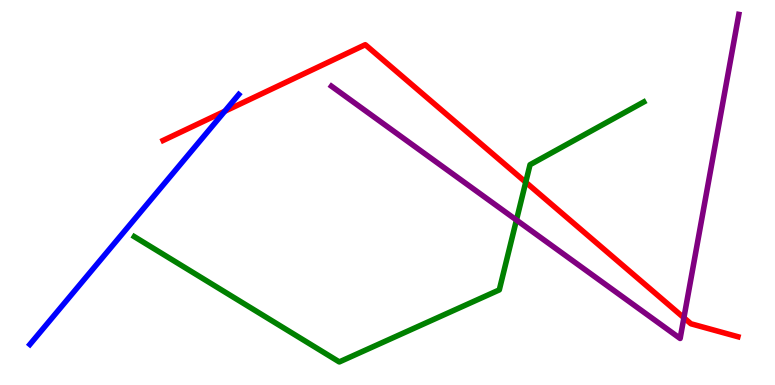[{'lines': ['blue', 'red'], 'intersections': [{'x': 2.9, 'y': 7.11}]}, {'lines': ['green', 'red'], 'intersections': [{'x': 6.78, 'y': 5.27}]}, {'lines': ['purple', 'red'], 'intersections': [{'x': 8.82, 'y': 1.75}]}, {'lines': ['blue', 'green'], 'intersections': []}, {'lines': ['blue', 'purple'], 'intersections': []}, {'lines': ['green', 'purple'], 'intersections': [{'x': 6.66, 'y': 4.28}]}]